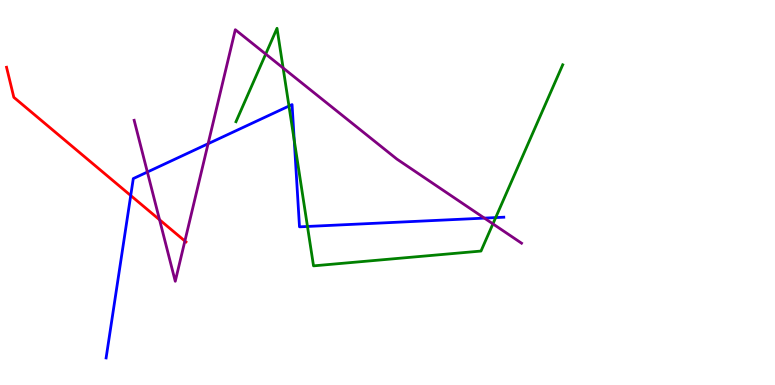[{'lines': ['blue', 'red'], 'intersections': [{'x': 1.69, 'y': 4.92}]}, {'lines': ['green', 'red'], 'intersections': []}, {'lines': ['purple', 'red'], 'intersections': [{'x': 2.06, 'y': 4.29}, {'x': 2.39, 'y': 3.74}]}, {'lines': ['blue', 'green'], 'intersections': [{'x': 3.73, 'y': 7.25}, {'x': 3.8, 'y': 6.35}, {'x': 3.97, 'y': 4.12}, {'x': 6.4, 'y': 4.35}]}, {'lines': ['blue', 'purple'], 'intersections': [{'x': 1.9, 'y': 5.53}, {'x': 2.69, 'y': 6.27}, {'x': 6.25, 'y': 4.33}]}, {'lines': ['green', 'purple'], 'intersections': [{'x': 3.43, 'y': 8.6}, {'x': 3.65, 'y': 8.23}, {'x': 6.36, 'y': 4.19}]}]